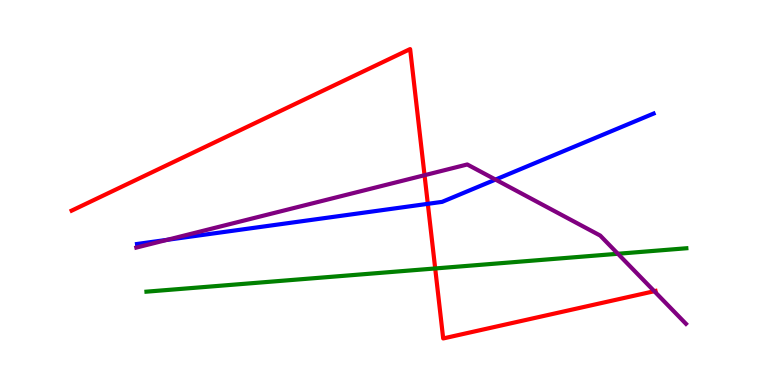[{'lines': ['blue', 'red'], 'intersections': [{'x': 5.52, 'y': 4.71}]}, {'lines': ['green', 'red'], 'intersections': [{'x': 5.62, 'y': 3.03}]}, {'lines': ['purple', 'red'], 'intersections': [{'x': 5.48, 'y': 5.45}, {'x': 8.44, 'y': 2.44}]}, {'lines': ['blue', 'green'], 'intersections': []}, {'lines': ['blue', 'purple'], 'intersections': [{'x': 2.16, 'y': 3.77}, {'x': 6.39, 'y': 5.34}]}, {'lines': ['green', 'purple'], 'intersections': [{'x': 7.97, 'y': 3.41}]}]